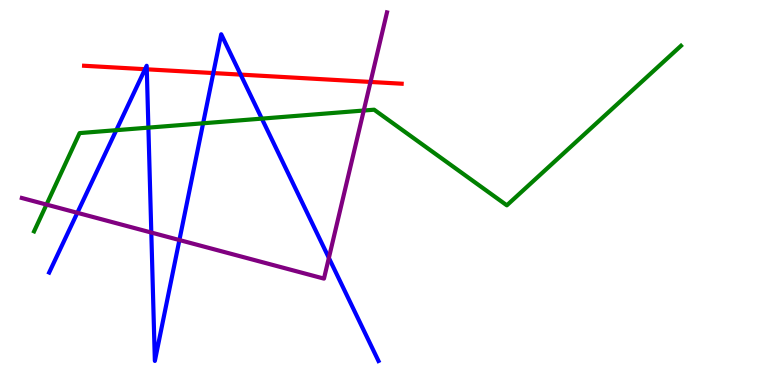[{'lines': ['blue', 'red'], 'intersections': [{'x': 1.87, 'y': 8.2}, {'x': 1.89, 'y': 8.2}, {'x': 2.75, 'y': 8.1}, {'x': 3.1, 'y': 8.06}]}, {'lines': ['green', 'red'], 'intersections': []}, {'lines': ['purple', 'red'], 'intersections': [{'x': 4.78, 'y': 7.87}]}, {'lines': ['blue', 'green'], 'intersections': [{'x': 1.5, 'y': 6.62}, {'x': 1.91, 'y': 6.68}, {'x': 2.62, 'y': 6.8}, {'x': 3.38, 'y': 6.92}]}, {'lines': ['blue', 'purple'], 'intersections': [{'x': 0.998, 'y': 4.47}, {'x': 1.95, 'y': 3.96}, {'x': 2.31, 'y': 3.77}, {'x': 4.24, 'y': 3.3}]}, {'lines': ['green', 'purple'], 'intersections': [{'x': 0.6, 'y': 4.69}, {'x': 4.69, 'y': 7.13}]}]